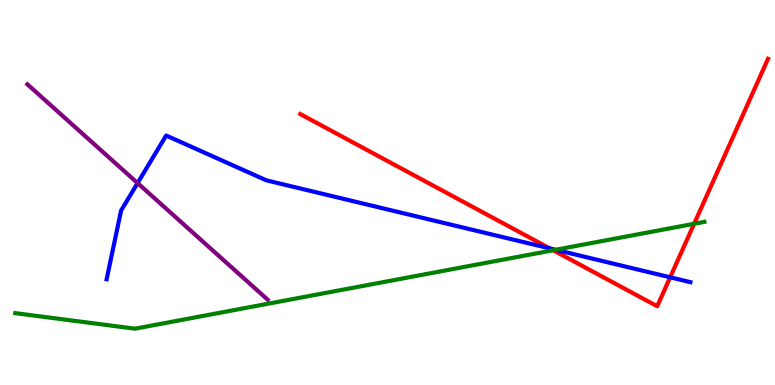[{'lines': ['blue', 'red'], 'intersections': [{'x': 7.09, 'y': 3.55}, {'x': 8.65, 'y': 2.8}]}, {'lines': ['green', 'red'], 'intersections': [{'x': 7.14, 'y': 3.5}, {'x': 8.96, 'y': 4.19}]}, {'lines': ['purple', 'red'], 'intersections': []}, {'lines': ['blue', 'green'], 'intersections': [{'x': 7.17, 'y': 3.51}]}, {'lines': ['blue', 'purple'], 'intersections': [{'x': 1.78, 'y': 5.24}]}, {'lines': ['green', 'purple'], 'intersections': []}]